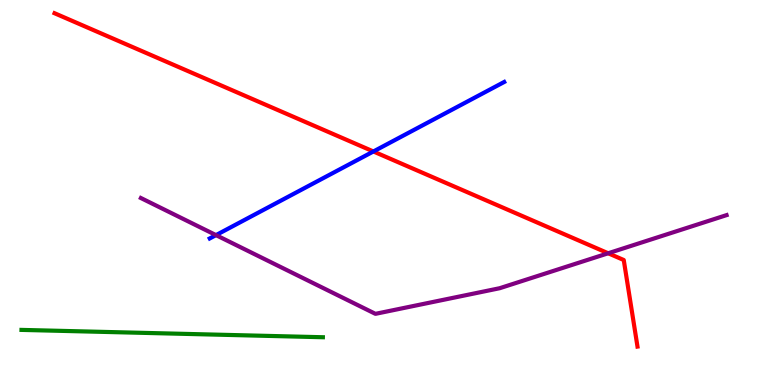[{'lines': ['blue', 'red'], 'intersections': [{'x': 4.82, 'y': 6.07}]}, {'lines': ['green', 'red'], 'intersections': []}, {'lines': ['purple', 'red'], 'intersections': [{'x': 7.85, 'y': 3.42}]}, {'lines': ['blue', 'green'], 'intersections': []}, {'lines': ['blue', 'purple'], 'intersections': [{'x': 2.79, 'y': 3.89}]}, {'lines': ['green', 'purple'], 'intersections': []}]